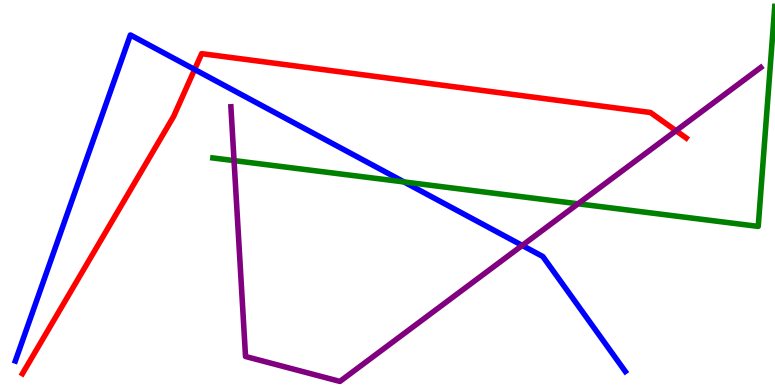[{'lines': ['blue', 'red'], 'intersections': [{'x': 2.51, 'y': 8.2}]}, {'lines': ['green', 'red'], 'intersections': []}, {'lines': ['purple', 'red'], 'intersections': [{'x': 8.72, 'y': 6.6}]}, {'lines': ['blue', 'green'], 'intersections': [{'x': 5.21, 'y': 5.27}]}, {'lines': ['blue', 'purple'], 'intersections': [{'x': 6.74, 'y': 3.63}]}, {'lines': ['green', 'purple'], 'intersections': [{'x': 3.02, 'y': 5.83}, {'x': 7.46, 'y': 4.71}]}]